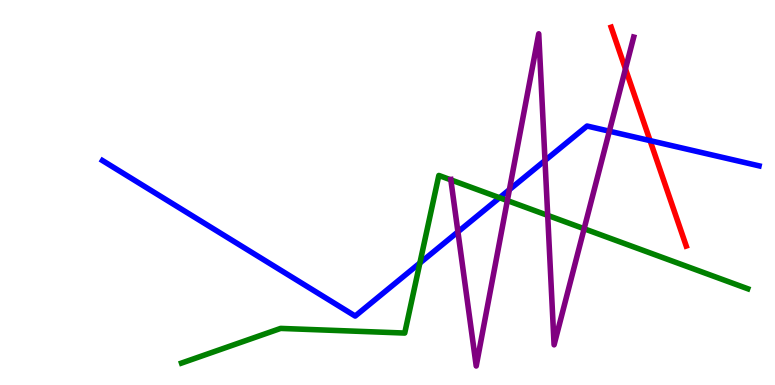[{'lines': ['blue', 'red'], 'intersections': [{'x': 8.39, 'y': 6.35}]}, {'lines': ['green', 'red'], 'intersections': []}, {'lines': ['purple', 'red'], 'intersections': [{'x': 8.07, 'y': 8.21}]}, {'lines': ['blue', 'green'], 'intersections': [{'x': 5.42, 'y': 3.17}, {'x': 6.45, 'y': 4.86}]}, {'lines': ['blue', 'purple'], 'intersections': [{'x': 5.91, 'y': 3.98}, {'x': 6.57, 'y': 5.07}, {'x': 7.03, 'y': 5.83}, {'x': 7.86, 'y': 6.59}]}, {'lines': ['green', 'purple'], 'intersections': [{'x': 5.82, 'y': 5.33}, {'x': 6.55, 'y': 4.79}, {'x': 7.07, 'y': 4.41}, {'x': 7.54, 'y': 4.06}]}]